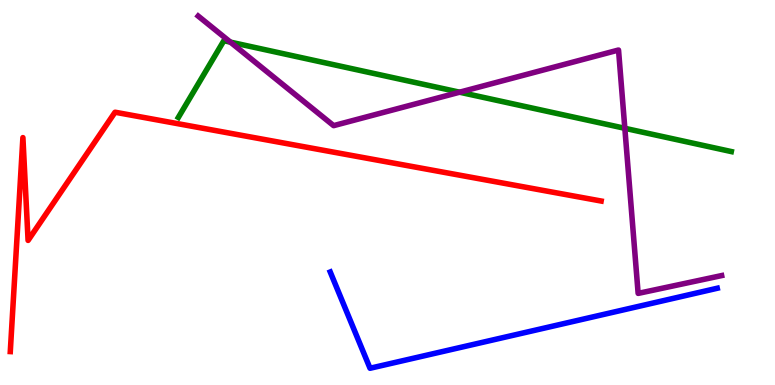[{'lines': ['blue', 'red'], 'intersections': []}, {'lines': ['green', 'red'], 'intersections': []}, {'lines': ['purple', 'red'], 'intersections': []}, {'lines': ['blue', 'green'], 'intersections': []}, {'lines': ['blue', 'purple'], 'intersections': []}, {'lines': ['green', 'purple'], 'intersections': [{'x': 2.97, 'y': 8.91}, {'x': 5.93, 'y': 7.61}, {'x': 8.06, 'y': 6.67}]}]